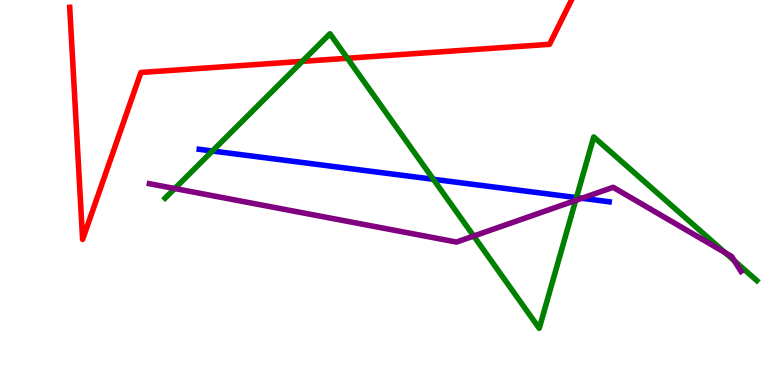[{'lines': ['blue', 'red'], 'intersections': []}, {'lines': ['green', 'red'], 'intersections': [{'x': 3.9, 'y': 8.41}, {'x': 4.48, 'y': 8.49}]}, {'lines': ['purple', 'red'], 'intersections': []}, {'lines': ['blue', 'green'], 'intersections': [{'x': 2.74, 'y': 6.08}, {'x': 5.59, 'y': 5.34}, {'x': 7.44, 'y': 4.87}]}, {'lines': ['blue', 'purple'], 'intersections': [{'x': 7.51, 'y': 4.85}]}, {'lines': ['green', 'purple'], 'intersections': [{'x': 2.26, 'y': 5.1}, {'x': 6.11, 'y': 3.87}, {'x': 7.43, 'y': 4.79}, {'x': 9.35, 'y': 3.44}, {'x': 9.48, 'y': 3.22}]}]